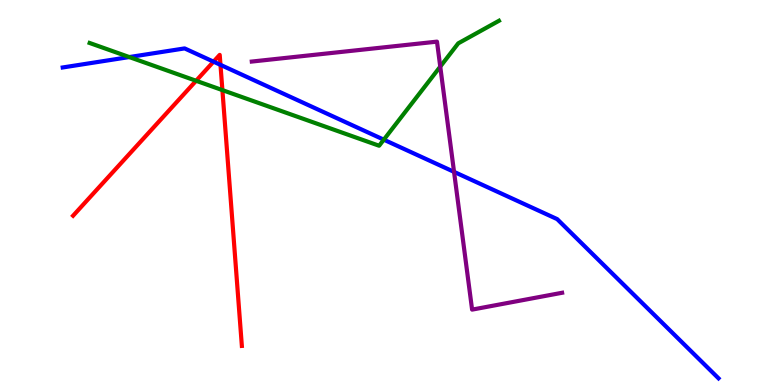[{'lines': ['blue', 'red'], 'intersections': [{'x': 2.76, 'y': 8.4}, {'x': 2.84, 'y': 8.32}]}, {'lines': ['green', 'red'], 'intersections': [{'x': 2.53, 'y': 7.9}, {'x': 2.87, 'y': 7.66}]}, {'lines': ['purple', 'red'], 'intersections': []}, {'lines': ['blue', 'green'], 'intersections': [{'x': 1.67, 'y': 8.52}, {'x': 4.95, 'y': 6.37}]}, {'lines': ['blue', 'purple'], 'intersections': [{'x': 5.86, 'y': 5.54}]}, {'lines': ['green', 'purple'], 'intersections': [{'x': 5.68, 'y': 8.27}]}]